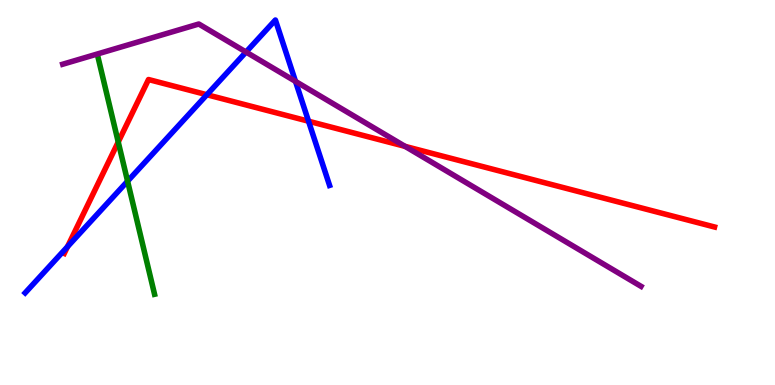[{'lines': ['blue', 'red'], 'intersections': [{'x': 0.871, 'y': 3.59}, {'x': 2.67, 'y': 7.54}, {'x': 3.98, 'y': 6.85}]}, {'lines': ['green', 'red'], 'intersections': [{'x': 1.53, 'y': 6.31}]}, {'lines': ['purple', 'red'], 'intersections': [{'x': 5.23, 'y': 6.2}]}, {'lines': ['blue', 'green'], 'intersections': [{'x': 1.65, 'y': 5.29}]}, {'lines': ['blue', 'purple'], 'intersections': [{'x': 3.17, 'y': 8.65}, {'x': 3.81, 'y': 7.89}]}, {'lines': ['green', 'purple'], 'intersections': []}]